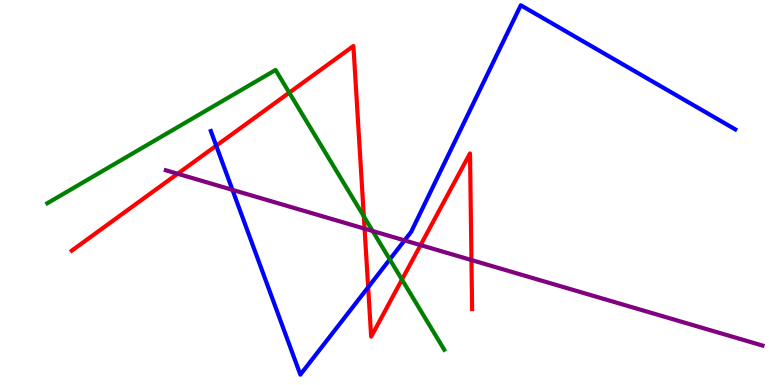[{'lines': ['blue', 'red'], 'intersections': [{'x': 2.79, 'y': 6.22}, {'x': 4.75, 'y': 2.54}]}, {'lines': ['green', 'red'], 'intersections': [{'x': 3.73, 'y': 7.59}, {'x': 4.69, 'y': 4.38}, {'x': 5.19, 'y': 2.74}]}, {'lines': ['purple', 'red'], 'intersections': [{'x': 2.29, 'y': 5.49}, {'x': 4.7, 'y': 4.06}, {'x': 5.43, 'y': 3.63}, {'x': 6.08, 'y': 3.25}]}, {'lines': ['blue', 'green'], 'intersections': [{'x': 5.03, 'y': 3.26}]}, {'lines': ['blue', 'purple'], 'intersections': [{'x': 3.0, 'y': 5.07}, {'x': 5.22, 'y': 3.76}]}, {'lines': ['green', 'purple'], 'intersections': [{'x': 4.81, 'y': 4.0}]}]